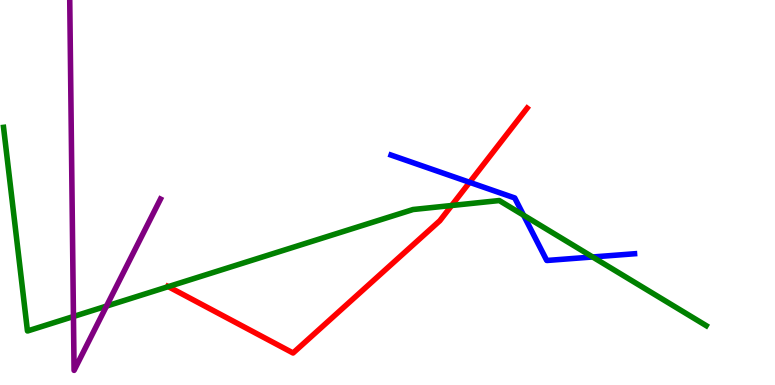[{'lines': ['blue', 'red'], 'intersections': [{'x': 6.06, 'y': 5.26}]}, {'lines': ['green', 'red'], 'intersections': [{'x': 2.17, 'y': 2.55}, {'x': 5.83, 'y': 4.66}]}, {'lines': ['purple', 'red'], 'intersections': []}, {'lines': ['blue', 'green'], 'intersections': [{'x': 6.76, 'y': 4.41}, {'x': 7.65, 'y': 3.33}]}, {'lines': ['blue', 'purple'], 'intersections': []}, {'lines': ['green', 'purple'], 'intersections': [{'x': 0.948, 'y': 1.78}, {'x': 1.37, 'y': 2.05}]}]